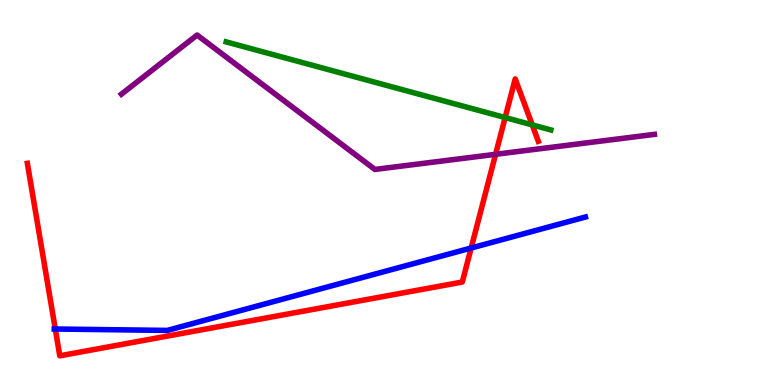[{'lines': ['blue', 'red'], 'intersections': [{'x': 0.713, 'y': 1.45}, {'x': 6.08, 'y': 3.56}]}, {'lines': ['green', 'red'], 'intersections': [{'x': 6.52, 'y': 6.95}, {'x': 6.87, 'y': 6.76}]}, {'lines': ['purple', 'red'], 'intersections': [{'x': 6.39, 'y': 5.99}]}, {'lines': ['blue', 'green'], 'intersections': []}, {'lines': ['blue', 'purple'], 'intersections': []}, {'lines': ['green', 'purple'], 'intersections': []}]